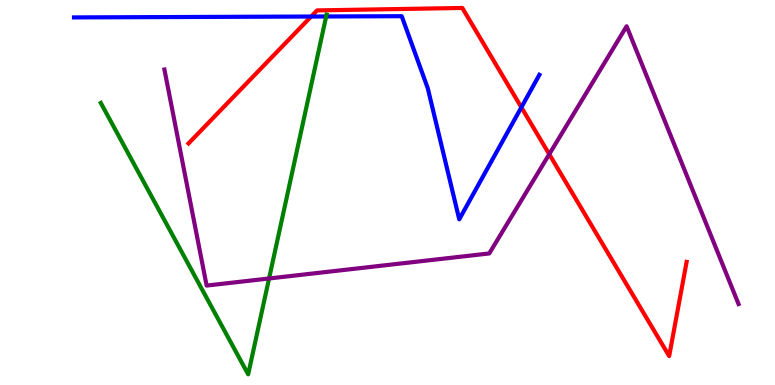[{'lines': ['blue', 'red'], 'intersections': [{'x': 4.01, 'y': 9.57}, {'x': 6.73, 'y': 7.21}]}, {'lines': ['green', 'red'], 'intersections': []}, {'lines': ['purple', 'red'], 'intersections': [{'x': 7.09, 'y': 5.99}]}, {'lines': ['blue', 'green'], 'intersections': [{'x': 4.21, 'y': 9.57}]}, {'lines': ['blue', 'purple'], 'intersections': []}, {'lines': ['green', 'purple'], 'intersections': [{'x': 3.47, 'y': 2.77}]}]